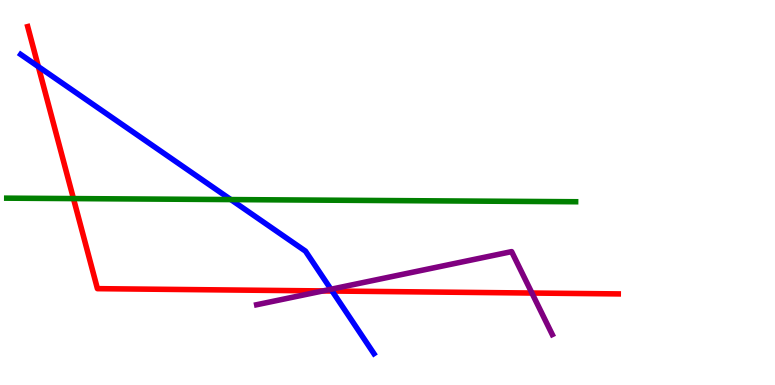[{'lines': ['blue', 'red'], 'intersections': [{'x': 0.495, 'y': 8.27}, {'x': 4.29, 'y': 2.44}]}, {'lines': ['green', 'red'], 'intersections': [{'x': 0.948, 'y': 4.84}]}, {'lines': ['purple', 'red'], 'intersections': [{'x': 4.17, 'y': 2.44}, {'x': 6.86, 'y': 2.39}]}, {'lines': ['blue', 'green'], 'intersections': [{'x': 2.98, 'y': 4.82}]}, {'lines': ['blue', 'purple'], 'intersections': [{'x': 4.27, 'y': 2.49}]}, {'lines': ['green', 'purple'], 'intersections': []}]